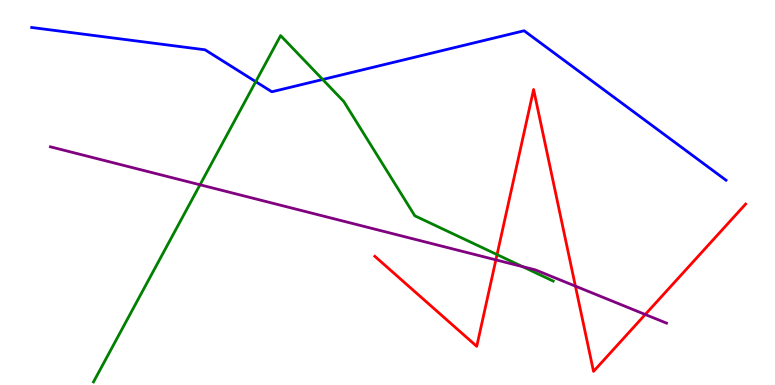[{'lines': ['blue', 'red'], 'intersections': []}, {'lines': ['green', 'red'], 'intersections': [{'x': 6.41, 'y': 3.39}]}, {'lines': ['purple', 'red'], 'intersections': [{'x': 6.4, 'y': 3.25}, {'x': 7.42, 'y': 2.57}, {'x': 8.33, 'y': 1.83}]}, {'lines': ['blue', 'green'], 'intersections': [{'x': 3.3, 'y': 7.88}, {'x': 4.16, 'y': 7.94}]}, {'lines': ['blue', 'purple'], 'intersections': []}, {'lines': ['green', 'purple'], 'intersections': [{'x': 2.58, 'y': 5.2}, {'x': 6.74, 'y': 3.07}]}]